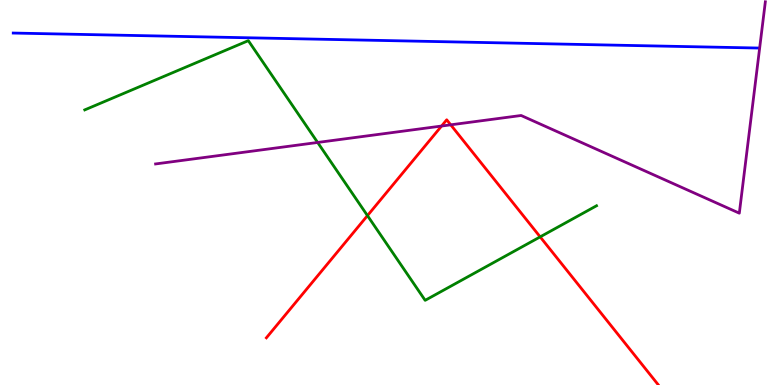[{'lines': ['blue', 'red'], 'intersections': []}, {'lines': ['green', 'red'], 'intersections': [{'x': 4.74, 'y': 4.4}, {'x': 6.97, 'y': 3.85}]}, {'lines': ['purple', 'red'], 'intersections': [{'x': 5.7, 'y': 6.73}, {'x': 5.82, 'y': 6.76}]}, {'lines': ['blue', 'green'], 'intersections': []}, {'lines': ['blue', 'purple'], 'intersections': []}, {'lines': ['green', 'purple'], 'intersections': [{'x': 4.1, 'y': 6.3}]}]